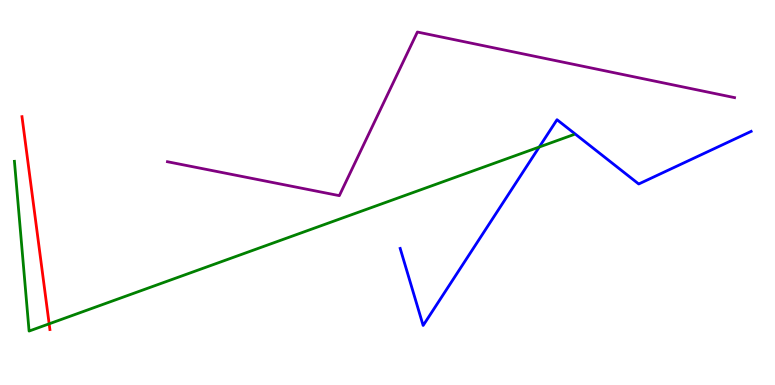[{'lines': ['blue', 'red'], 'intersections': []}, {'lines': ['green', 'red'], 'intersections': [{'x': 0.634, 'y': 1.59}]}, {'lines': ['purple', 'red'], 'intersections': []}, {'lines': ['blue', 'green'], 'intersections': [{'x': 6.96, 'y': 6.18}]}, {'lines': ['blue', 'purple'], 'intersections': []}, {'lines': ['green', 'purple'], 'intersections': []}]